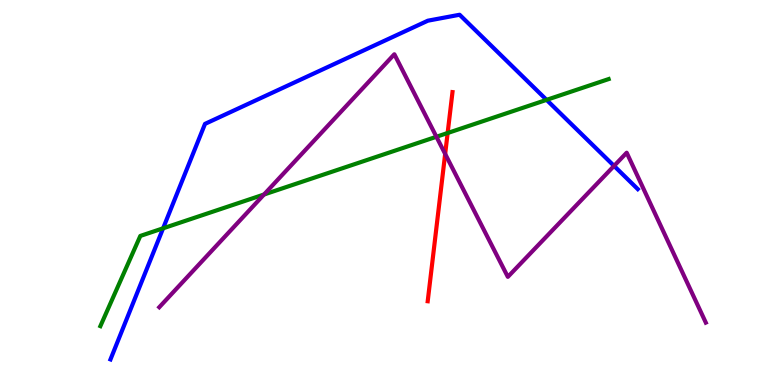[{'lines': ['blue', 'red'], 'intersections': []}, {'lines': ['green', 'red'], 'intersections': [{'x': 5.78, 'y': 6.55}]}, {'lines': ['purple', 'red'], 'intersections': [{'x': 5.74, 'y': 6.0}]}, {'lines': ['blue', 'green'], 'intersections': [{'x': 2.1, 'y': 4.07}, {'x': 7.05, 'y': 7.41}]}, {'lines': ['blue', 'purple'], 'intersections': [{'x': 7.92, 'y': 5.69}]}, {'lines': ['green', 'purple'], 'intersections': [{'x': 3.41, 'y': 4.95}, {'x': 5.63, 'y': 6.45}]}]